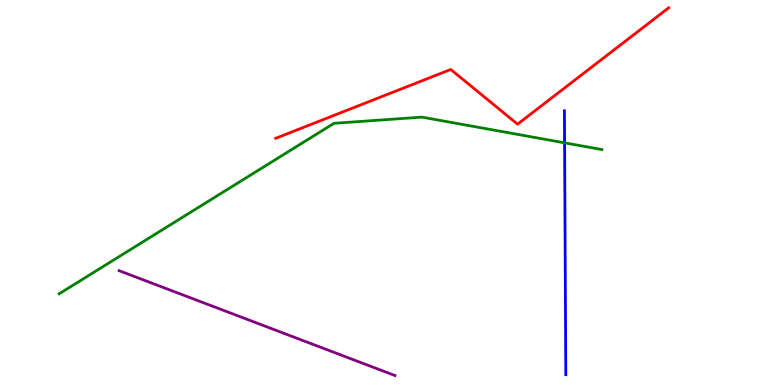[{'lines': ['blue', 'red'], 'intersections': []}, {'lines': ['green', 'red'], 'intersections': []}, {'lines': ['purple', 'red'], 'intersections': []}, {'lines': ['blue', 'green'], 'intersections': [{'x': 7.28, 'y': 6.29}]}, {'lines': ['blue', 'purple'], 'intersections': []}, {'lines': ['green', 'purple'], 'intersections': []}]